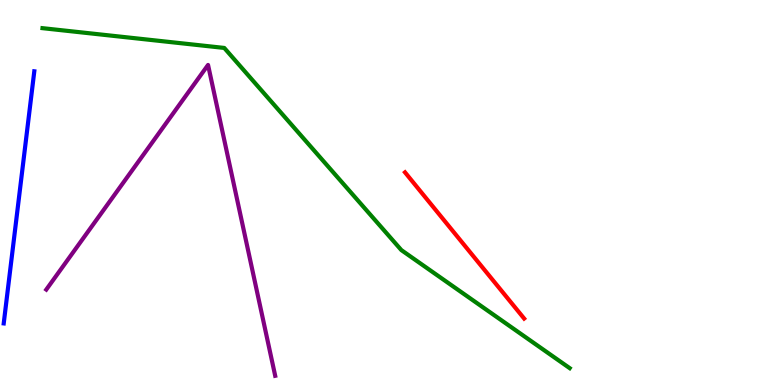[{'lines': ['blue', 'red'], 'intersections': []}, {'lines': ['green', 'red'], 'intersections': []}, {'lines': ['purple', 'red'], 'intersections': []}, {'lines': ['blue', 'green'], 'intersections': []}, {'lines': ['blue', 'purple'], 'intersections': []}, {'lines': ['green', 'purple'], 'intersections': []}]